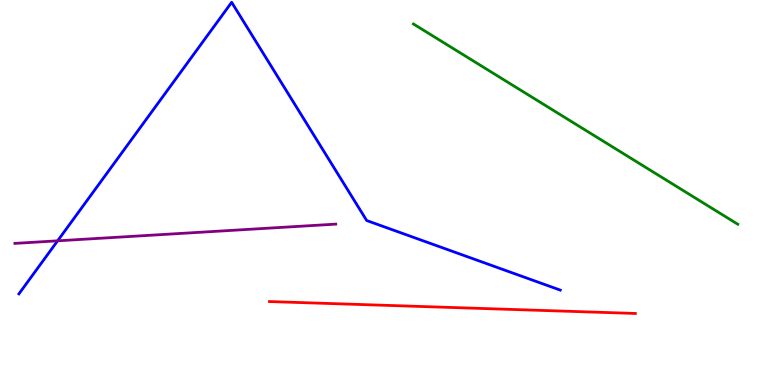[{'lines': ['blue', 'red'], 'intersections': []}, {'lines': ['green', 'red'], 'intersections': []}, {'lines': ['purple', 'red'], 'intersections': []}, {'lines': ['blue', 'green'], 'intersections': []}, {'lines': ['blue', 'purple'], 'intersections': [{'x': 0.744, 'y': 3.74}]}, {'lines': ['green', 'purple'], 'intersections': []}]